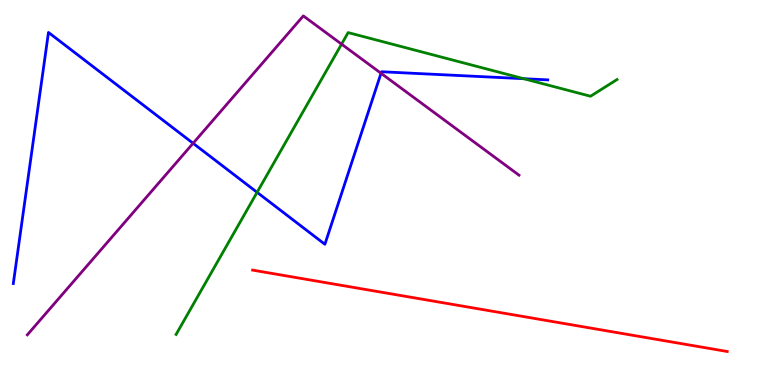[{'lines': ['blue', 'red'], 'intersections': []}, {'lines': ['green', 'red'], 'intersections': []}, {'lines': ['purple', 'red'], 'intersections': []}, {'lines': ['blue', 'green'], 'intersections': [{'x': 3.32, 'y': 5.0}, {'x': 6.76, 'y': 7.96}]}, {'lines': ['blue', 'purple'], 'intersections': [{'x': 2.49, 'y': 6.28}, {'x': 4.92, 'y': 8.1}]}, {'lines': ['green', 'purple'], 'intersections': [{'x': 4.41, 'y': 8.85}]}]